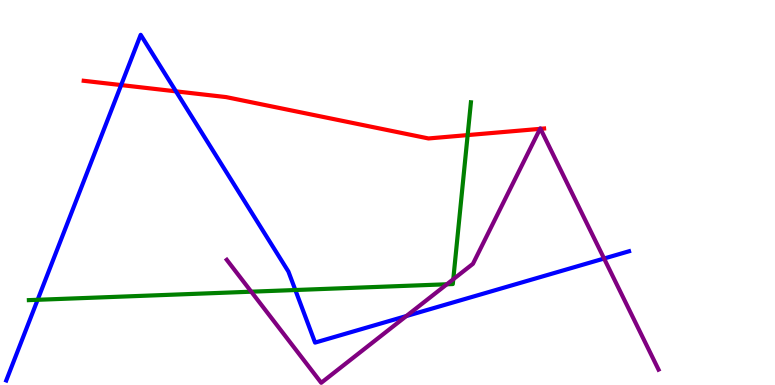[{'lines': ['blue', 'red'], 'intersections': [{'x': 1.56, 'y': 7.79}, {'x': 2.27, 'y': 7.63}]}, {'lines': ['green', 'red'], 'intersections': [{'x': 6.03, 'y': 6.49}]}, {'lines': ['purple', 'red'], 'intersections': [{'x': 6.97, 'y': 6.65}, {'x': 6.97, 'y': 6.65}]}, {'lines': ['blue', 'green'], 'intersections': [{'x': 0.486, 'y': 2.21}, {'x': 3.81, 'y': 2.47}]}, {'lines': ['blue', 'purple'], 'intersections': [{'x': 5.24, 'y': 1.79}, {'x': 7.79, 'y': 3.29}]}, {'lines': ['green', 'purple'], 'intersections': [{'x': 3.24, 'y': 2.42}, {'x': 5.77, 'y': 2.62}, {'x': 5.85, 'y': 2.75}]}]